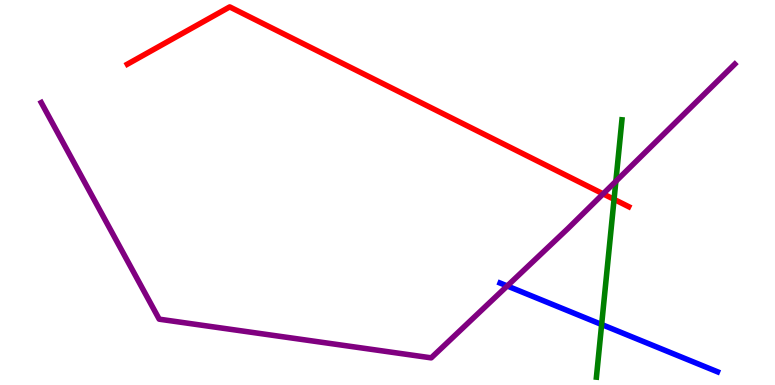[{'lines': ['blue', 'red'], 'intersections': []}, {'lines': ['green', 'red'], 'intersections': [{'x': 7.92, 'y': 4.82}]}, {'lines': ['purple', 'red'], 'intersections': [{'x': 7.78, 'y': 4.96}]}, {'lines': ['blue', 'green'], 'intersections': [{'x': 7.76, 'y': 1.57}]}, {'lines': ['blue', 'purple'], 'intersections': [{'x': 6.54, 'y': 2.57}]}, {'lines': ['green', 'purple'], 'intersections': [{'x': 7.95, 'y': 5.29}]}]